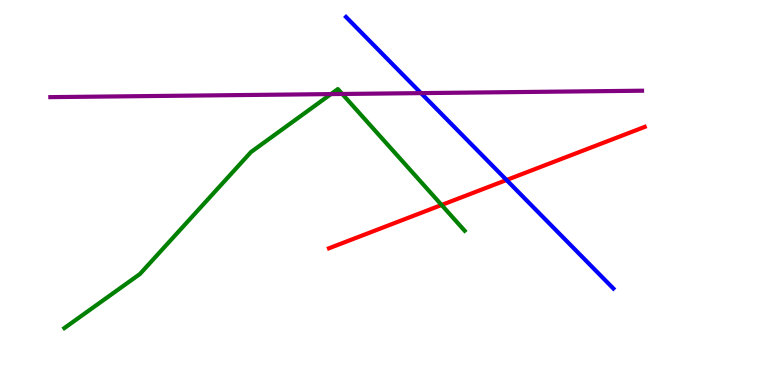[{'lines': ['blue', 'red'], 'intersections': [{'x': 6.54, 'y': 5.32}]}, {'lines': ['green', 'red'], 'intersections': [{'x': 5.7, 'y': 4.68}]}, {'lines': ['purple', 'red'], 'intersections': []}, {'lines': ['blue', 'green'], 'intersections': []}, {'lines': ['blue', 'purple'], 'intersections': [{'x': 5.43, 'y': 7.58}]}, {'lines': ['green', 'purple'], 'intersections': [{'x': 4.27, 'y': 7.56}, {'x': 4.42, 'y': 7.56}]}]